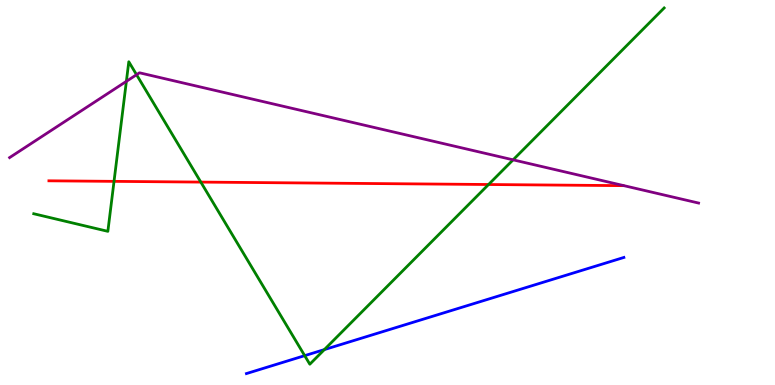[{'lines': ['blue', 'red'], 'intersections': []}, {'lines': ['green', 'red'], 'intersections': [{'x': 1.47, 'y': 5.29}, {'x': 2.59, 'y': 5.27}, {'x': 6.3, 'y': 5.21}]}, {'lines': ['purple', 'red'], 'intersections': []}, {'lines': ['blue', 'green'], 'intersections': [{'x': 3.93, 'y': 0.762}, {'x': 4.19, 'y': 0.919}]}, {'lines': ['blue', 'purple'], 'intersections': []}, {'lines': ['green', 'purple'], 'intersections': [{'x': 1.63, 'y': 7.89}, {'x': 1.76, 'y': 8.06}, {'x': 6.62, 'y': 5.85}]}]